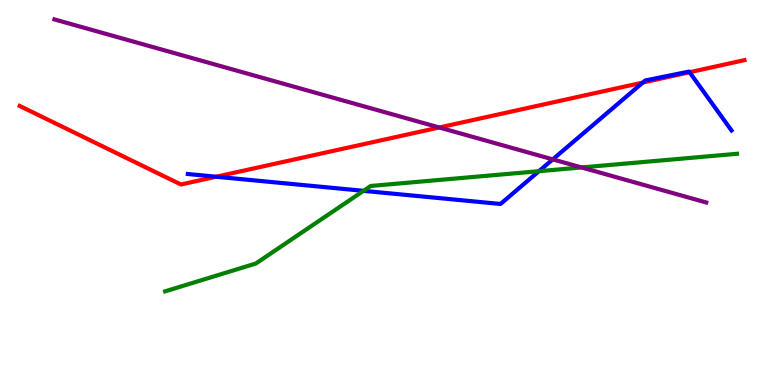[{'lines': ['blue', 'red'], 'intersections': [{'x': 2.79, 'y': 5.41}, {'x': 8.29, 'y': 7.86}, {'x': 8.9, 'y': 8.12}]}, {'lines': ['green', 'red'], 'intersections': []}, {'lines': ['purple', 'red'], 'intersections': [{'x': 5.67, 'y': 6.69}]}, {'lines': ['blue', 'green'], 'intersections': [{'x': 4.69, 'y': 5.04}, {'x': 6.95, 'y': 5.55}]}, {'lines': ['blue', 'purple'], 'intersections': [{'x': 7.13, 'y': 5.86}]}, {'lines': ['green', 'purple'], 'intersections': [{'x': 7.5, 'y': 5.65}]}]